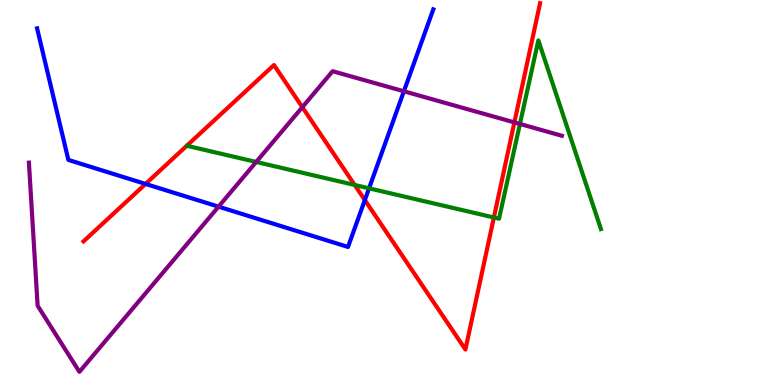[{'lines': ['blue', 'red'], 'intersections': [{'x': 1.88, 'y': 5.22}, {'x': 4.71, 'y': 4.8}]}, {'lines': ['green', 'red'], 'intersections': [{'x': 4.58, 'y': 5.2}, {'x': 6.37, 'y': 4.35}]}, {'lines': ['purple', 'red'], 'intersections': [{'x': 3.9, 'y': 7.22}, {'x': 6.64, 'y': 6.82}]}, {'lines': ['blue', 'green'], 'intersections': [{'x': 4.76, 'y': 5.11}]}, {'lines': ['blue', 'purple'], 'intersections': [{'x': 2.82, 'y': 4.63}, {'x': 5.21, 'y': 7.63}]}, {'lines': ['green', 'purple'], 'intersections': [{'x': 3.31, 'y': 5.79}, {'x': 6.71, 'y': 6.78}]}]